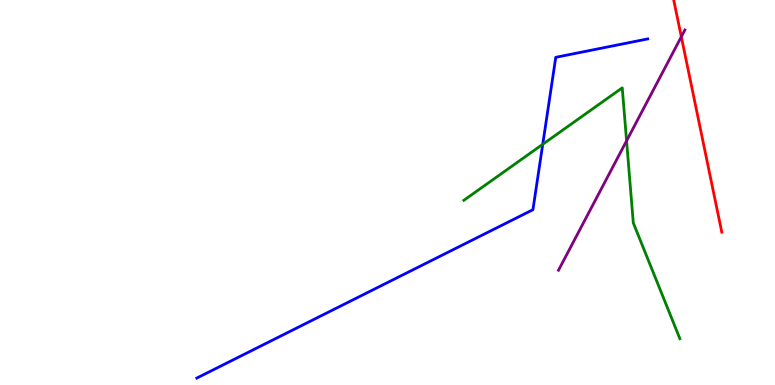[{'lines': ['blue', 'red'], 'intersections': []}, {'lines': ['green', 'red'], 'intersections': []}, {'lines': ['purple', 'red'], 'intersections': [{'x': 8.79, 'y': 9.05}]}, {'lines': ['blue', 'green'], 'intersections': [{'x': 7.0, 'y': 6.25}]}, {'lines': ['blue', 'purple'], 'intersections': []}, {'lines': ['green', 'purple'], 'intersections': [{'x': 8.08, 'y': 6.34}]}]